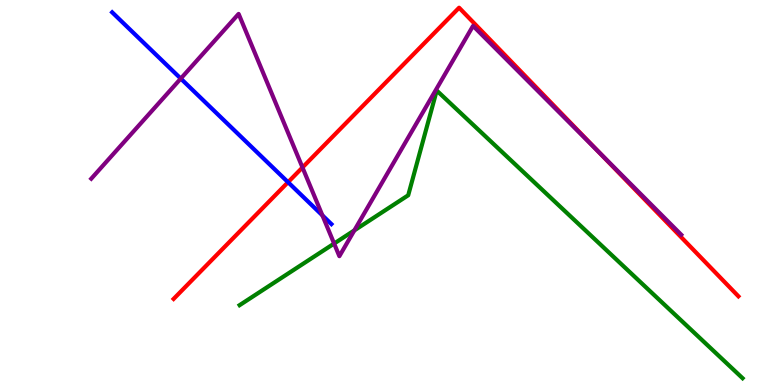[{'lines': ['blue', 'red'], 'intersections': [{'x': 3.72, 'y': 5.27}]}, {'lines': ['green', 'red'], 'intersections': []}, {'lines': ['purple', 'red'], 'intersections': [{'x': 3.9, 'y': 5.65}, {'x': 7.72, 'y': 6.07}]}, {'lines': ['blue', 'green'], 'intersections': []}, {'lines': ['blue', 'purple'], 'intersections': [{'x': 2.33, 'y': 7.96}, {'x': 4.16, 'y': 4.41}]}, {'lines': ['green', 'purple'], 'intersections': [{'x': 4.31, 'y': 3.67}, {'x': 4.57, 'y': 4.02}]}]